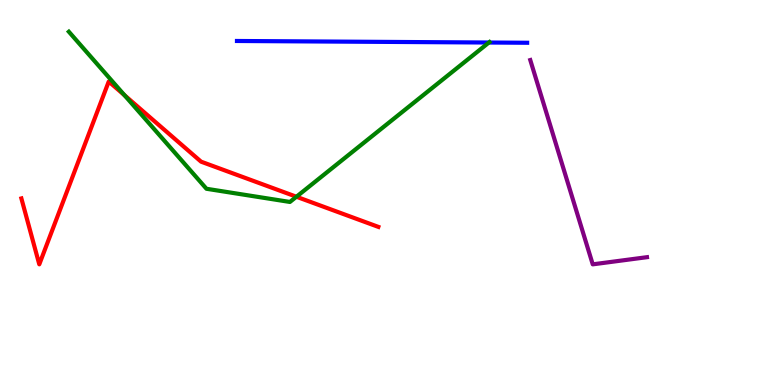[{'lines': ['blue', 'red'], 'intersections': []}, {'lines': ['green', 'red'], 'intersections': [{'x': 1.61, 'y': 7.53}, {'x': 3.82, 'y': 4.89}]}, {'lines': ['purple', 'red'], 'intersections': []}, {'lines': ['blue', 'green'], 'intersections': [{'x': 6.31, 'y': 8.9}]}, {'lines': ['blue', 'purple'], 'intersections': []}, {'lines': ['green', 'purple'], 'intersections': []}]